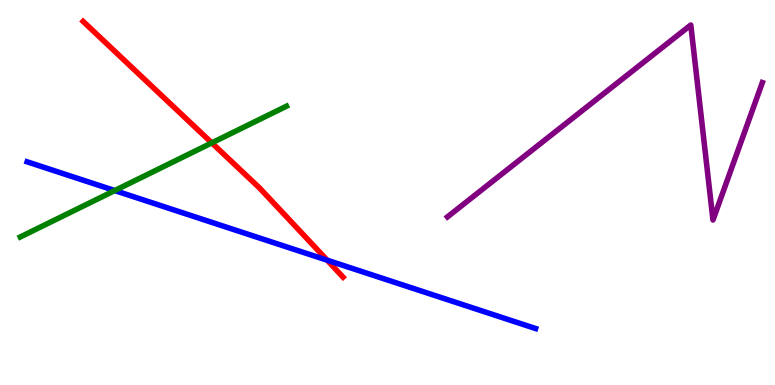[{'lines': ['blue', 'red'], 'intersections': [{'x': 4.22, 'y': 3.24}]}, {'lines': ['green', 'red'], 'intersections': [{'x': 2.73, 'y': 6.29}]}, {'lines': ['purple', 'red'], 'intersections': []}, {'lines': ['blue', 'green'], 'intersections': [{'x': 1.48, 'y': 5.05}]}, {'lines': ['blue', 'purple'], 'intersections': []}, {'lines': ['green', 'purple'], 'intersections': []}]